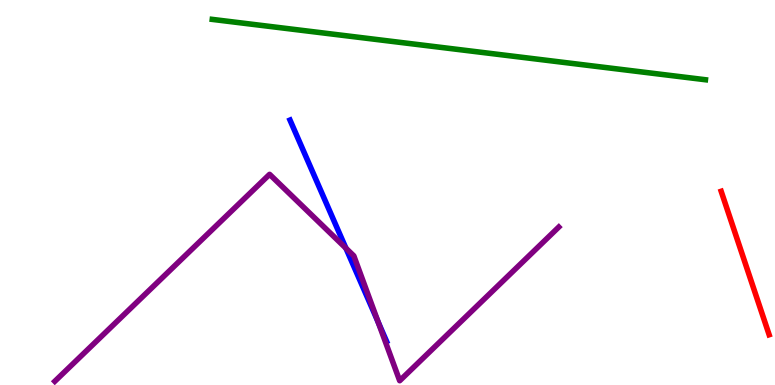[{'lines': ['blue', 'red'], 'intersections': []}, {'lines': ['green', 'red'], 'intersections': []}, {'lines': ['purple', 'red'], 'intersections': []}, {'lines': ['blue', 'green'], 'intersections': []}, {'lines': ['blue', 'purple'], 'intersections': [{'x': 4.46, 'y': 3.55}, {'x': 4.88, 'y': 1.64}]}, {'lines': ['green', 'purple'], 'intersections': []}]